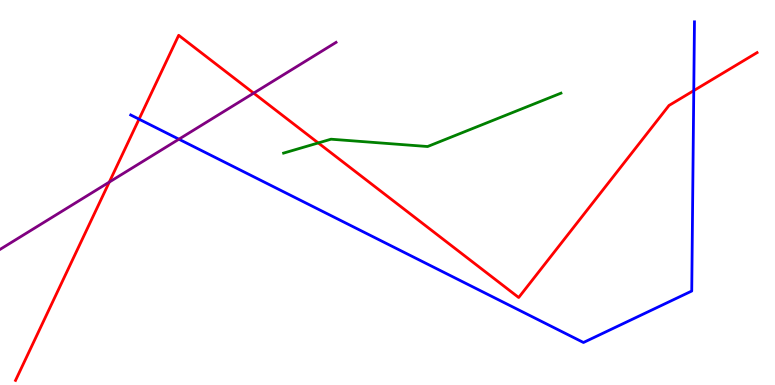[{'lines': ['blue', 'red'], 'intersections': [{'x': 1.79, 'y': 6.9}, {'x': 8.95, 'y': 7.65}]}, {'lines': ['green', 'red'], 'intersections': [{'x': 4.11, 'y': 6.29}]}, {'lines': ['purple', 'red'], 'intersections': [{'x': 1.41, 'y': 5.27}, {'x': 3.27, 'y': 7.58}]}, {'lines': ['blue', 'green'], 'intersections': []}, {'lines': ['blue', 'purple'], 'intersections': [{'x': 2.31, 'y': 6.38}]}, {'lines': ['green', 'purple'], 'intersections': []}]